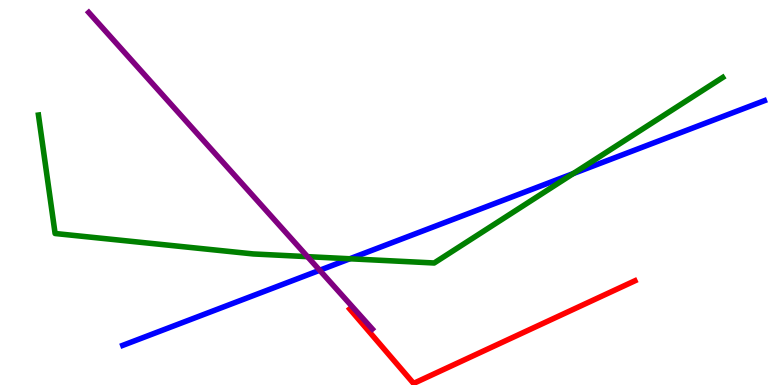[{'lines': ['blue', 'red'], 'intersections': []}, {'lines': ['green', 'red'], 'intersections': []}, {'lines': ['purple', 'red'], 'intersections': []}, {'lines': ['blue', 'green'], 'intersections': [{'x': 4.51, 'y': 3.28}, {'x': 7.4, 'y': 5.49}]}, {'lines': ['blue', 'purple'], 'intersections': [{'x': 4.12, 'y': 2.98}]}, {'lines': ['green', 'purple'], 'intersections': [{'x': 3.97, 'y': 3.33}]}]